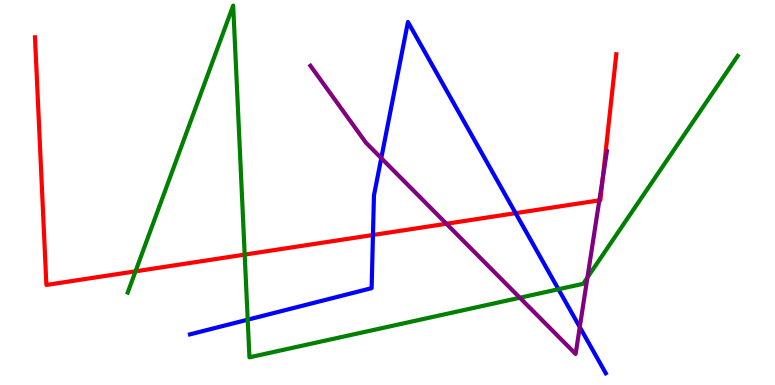[{'lines': ['blue', 'red'], 'intersections': [{'x': 4.81, 'y': 3.9}, {'x': 6.65, 'y': 4.46}]}, {'lines': ['green', 'red'], 'intersections': [{'x': 1.75, 'y': 2.95}, {'x': 3.16, 'y': 3.39}]}, {'lines': ['purple', 'red'], 'intersections': [{'x': 5.76, 'y': 4.19}, {'x': 7.73, 'y': 4.8}, {'x': 7.78, 'y': 5.38}]}, {'lines': ['blue', 'green'], 'intersections': [{'x': 3.2, 'y': 1.7}, {'x': 7.21, 'y': 2.49}]}, {'lines': ['blue', 'purple'], 'intersections': [{'x': 4.92, 'y': 5.89}, {'x': 7.48, 'y': 1.5}]}, {'lines': ['green', 'purple'], 'intersections': [{'x': 6.71, 'y': 2.27}, {'x': 7.58, 'y': 2.79}]}]